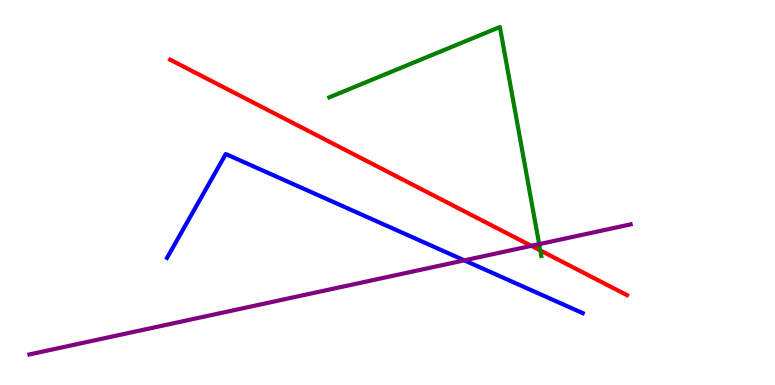[{'lines': ['blue', 'red'], 'intersections': []}, {'lines': ['green', 'red'], 'intersections': [{'x': 6.97, 'y': 3.49}]}, {'lines': ['purple', 'red'], 'intersections': [{'x': 6.86, 'y': 3.61}]}, {'lines': ['blue', 'green'], 'intersections': []}, {'lines': ['blue', 'purple'], 'intersections': [{'x': 5.99, 'y': 3.24}]}, {'lines': ['green', 'purple'], 'intersections': [{'x': 6.96, 'y': 3.66}]}]